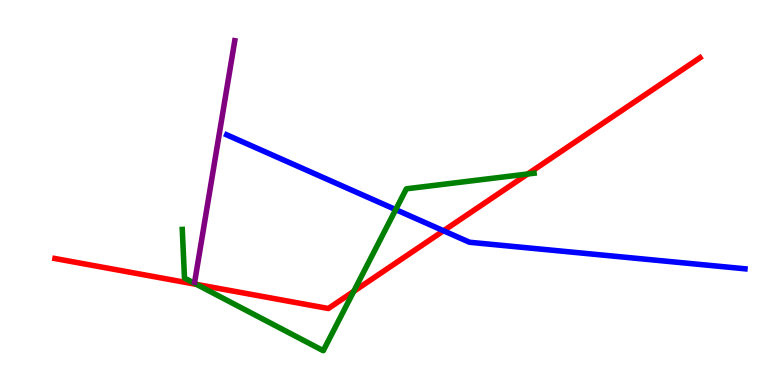[{'lines': ['blue', 'red'], 'intersections': [{'x': 5.72, 'y': 4.01}]}, {'lines': ['green', 'red'], 'intersections': [{'x': 2.54, 'y': 2.61}, {'x': 4.56, 'y': 2.43}, {'x': 6.81, 'y': 5.48}]}, {'lines': ['purple', 'red'], 'intersections': []}, {'lines': ['blue', 'green'], 'intersections': [{'x': 5.11, 'y': 4.56}]}, {'lines': ['blue', 'purple'], 'intersections': []}, {'lines': ['green', 'purple'], 'intersections': []}]